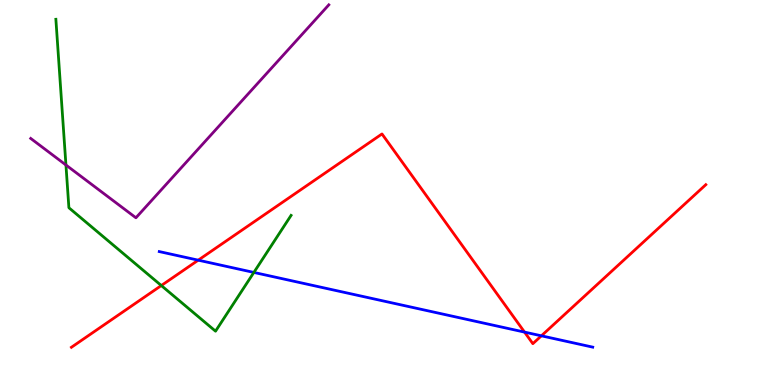[{'lines': ['blue', 'red'], 'intersections': [{'x': 2.56, 'y': 3.24}, {'x': 6.77, 'y': 1.37}, {'x': 6.99, 'y': 1.28}]}, {'lines': ['green', 'red'], 'intersections': [{'x': 2.08, 'y': 2.58}]}, {'lines': ['purple', 'red'], 'intersections': []}, {'lines': ['blue', 'green'], 'intersections': [{'x': 3.28, 'y': 2.92}]}, {'lines': ['blue', 'purple'], 'intersections': []}, {'lines': ['green', 'purple'], 'intersections': [{'x': 0.851, 'y': 5.71}]}]